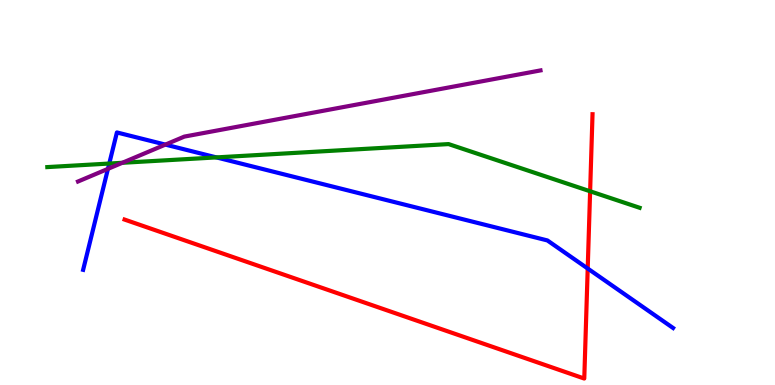[{'lines': ['blue', 'red'], 'intersections': [{'x': 7.58, 'y': 3.03}]}, {'lines': ['green', 'red'], 'intersections': [{'x': 7.61, 'y': 5.03}]}, {'lines': ['purple', 'red'], 'intersections': []}, {'lines': ['blue', 'green'], 'intersections': [{'x': 1.41, 'y': 5.75}, {'x': 2.79, 'y': 5.91}]}, {'lines': ['blue', 'purple'], 'intersections': [{'x': 1.39, 'y': 5.61}, {'x': 2.13, 'y': 6.24}]}, {'lines': ['green', 'purple'], 'intersections': [{'x': 1.58, 'y': 5.77}]}]